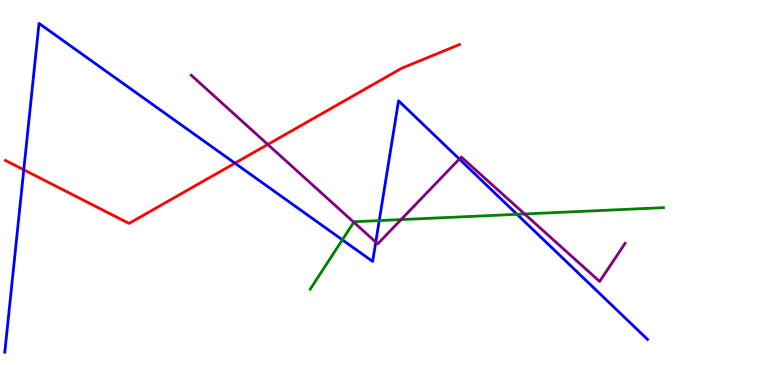[{'lines': ['blue', 'red'], 'intersections': [{'x': 0.307, 'y': 5.59}, {'x': 3.03, 'y': 5.76}]}, {'lines': ['green', 'red'], 'intersections': []}, {'lines': ['purple', 'red'], 'intersections': [{'x': 3.46, 'y': 6.25}]}, {'lines': ['blue', 'green'], 'intersections': [{'x': 4.42, 'y': 3.77}, {'x': 4.89, 'y': 4.27}, {'x': 6.67, 'y': 4.43}]}, {'lines': ['blue', 'purple'], 'intersections': [{'x': 4.85, 'y': 3.71}, {'x': 5.93, 'y': 5.87}]}, {'lines': ['green', 'purple'], 'intersections': [{'x': 4.56, 'y': 4.23}, {'x': 5.17, 'y': 4.3}, {'x': 6.77, 'y': 4.44}]}]